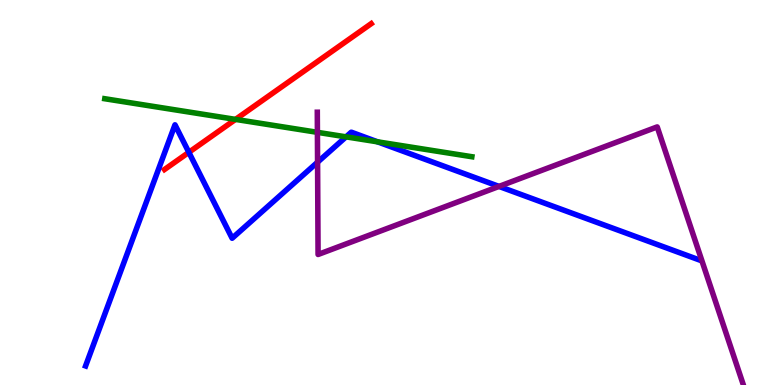[{'lines': ['blue', 'red'], 'intersections': [{'x': 2.44, 'y': 6.04}]}, {'lines': ['green', 'red'], 'intersections': [{'x': 3.04, 'y': 6.9}]}, {'lines': ['purple', 'red'], 'intersections': []}, {'lines': ['blue', 'green'], 'intersections': [{'x': 4.47, 'y': 6.45}, {'x': 4.87, 'y': 6.32}]}, {'lines': ['blue', 'purple'], 'intersections': [{'x': 4.1, 'y': 5.79}, {'x': 6.44, 'y': 5.16}]}, {'lines': ['green', 'purple'], 'intersections': [{'x': 4.1, 'y': 6.56}]}]